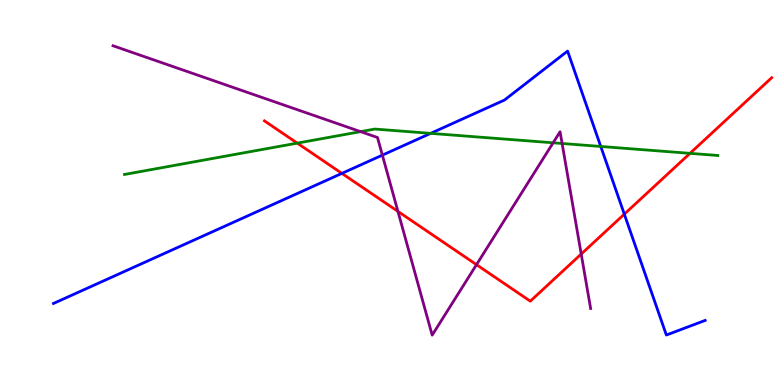[{'lines': ['blue', 'red'], 'intersections': [{'x': 4.41, 'y': 5.5}, {'x': 8.06, 'y': 4.44}]}, {'lines': ['green', 'red'], 'intersections': [{'x': 3.84, 'y': 6.28}, {'x': 8.9, 'y': 6.02}]}, {'lines': ['purple', 'red'], 'intersections': [{'x': 5.13, 'y': 4.51}, {'x': 6.15, 'y': 3.13}, {'x': 7.5, 'y': 3.4}]}, {'lines': ['blue', 'green'], 'intersections': [{'x': 5.56, 'y': 6.54}, {'x': 7.75, 'y': 6.2}]}, {'lines': ['blue', 'purple'], 'intersections': [{'x': 4.93, 'y': 5.97}]}, {'lines': ['green', 'purple'], 'intersections': [{'x': 4.65, 'y': 6.58}, {'x': 7.14, 'y': 6.29}, {'x': 7.25, 'y': 6.27}]}]